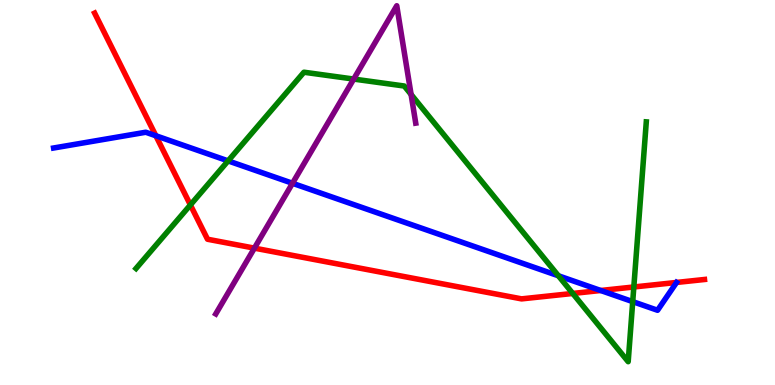[{'lines': ['blue', 'red'], 'intersections': [{'x': 2.01, 'y': 6.47}, {'x': 7.75, 'y': 2.45}]}, {'lines': ['green', 'red'], 'intersections': [{'x': 2.46, 'y': 4.68}, {'x': 7.39, 'y': 2.38}, {'x': 8.18, 'y': 2.55}]}, {'lines': ['purple', 'red'], 'intersections': [{'x': 3.28, 'y': 3.55}]}, {'lines': ['blue', 'green'], 'intersections': [{'x': 2.94, 'y': 5.82}, {'x': 7.21, 'y': 2.84}, {'x': 8.16, 'y': 2.17}]}, {'lines': ['blue', 'purple'], 'intersections': [{'x': 3.77, 'y': 5.24}]}, {'lines': ['green', 'purple'], 'intersections': [{'x': 4.56, 'y': 7.95}, {'x': 5.3, 'y': 7.55}]}]